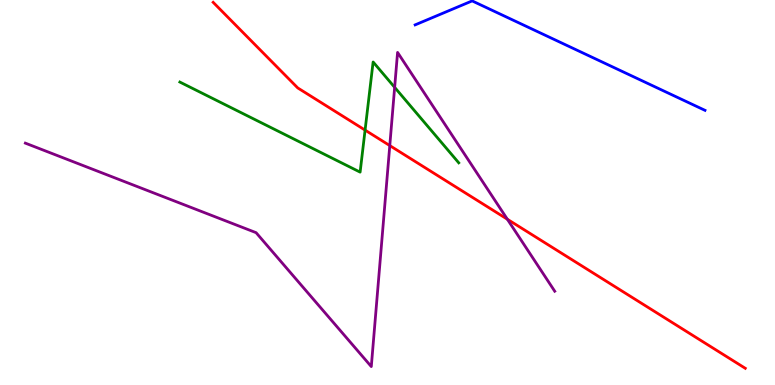[{'lines': ['blue', 'red'], 'intersections': []}, {'lines': ['green', 'red'], 'intersections': [{'x': 4.71, 'y': 6.62}]}, {'lines': ['purple', 'red'], 'intersections': [{'x': 5.03, 'y': 6.22}, {'x': 6.55, 'y': 4.31}]}, {'lines': ['blue', 'green'], 'intersections': []}, {'lines': ['blue', 'purple'], 'intersections': []}, {'lines': ['green', 'purple'], 'intersections': [{'x': 5.09, 'y': 7.73}]}]